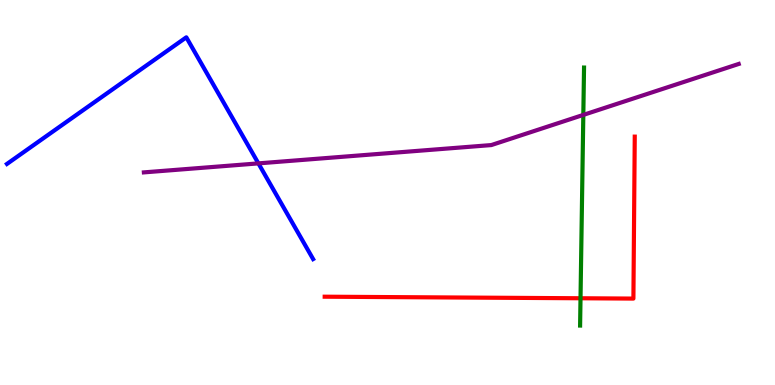[{'lines': ['blue', 'red'], 'intersections': []}, {'lines': ['green', 'red'], 'intersections': [{'x': 7.49, 'y': 2.25}]}, {'lines': ['purple', 'red'], 'intersections': []}, {'lines': ['blue', 'green'], 'intersections': []}, {'lines': ['blue', 'purple'], 'intersections': [{'x': 3.33, 'y': 5.76}]}, {'lines': ['green', 'purple'], 'intersections': [{'x': 7.53, 'y': 7.02}]}]